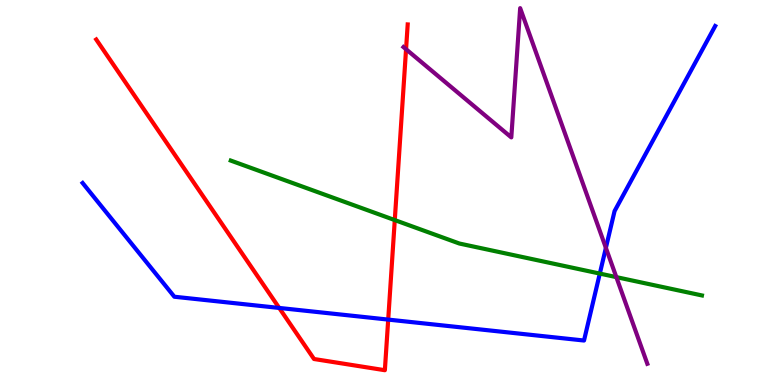[{'lines': ['blue', 'red'], 'intersections': [{'x': 3.6, 'y': 2.0}, {'x': 5.01, 'y': 1.7}]}, {'lines': ['green', 'red'], 'intersections': [{'x': 5.09, 'y': 4.28}]}, {'lines': ['purple', 'red'], 'intersections': [{'x': 5.24, 'y': 8.72}]}, {'lines': ['blue', 'green'], 'intersections': [{'x': 7.74, 'y': 2.89}]}, {'lines': ['blue', 'purple'], 'intersections': [{'x': 7.82, 'y': 3.56}]}, {'lines': ['green', 'purple'], 'intersections': [{'x': 7.95, 'y': 2.8}]}]